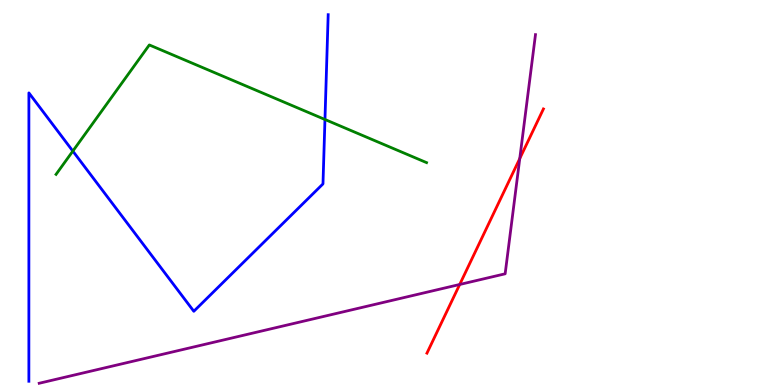[{'lines': ['blue', 'red'], 'intersections': []}, {'lines': ['green', 'red'], 'intersections': []}, {'lines': ['purple', 'red'], 'intersections': [{'x': 5.93, 'y': 2.61}, {'x': 6.71, 'y': 5.88}]}, {'lines': ['blue', 'green'], 'intersections': [{'x': 0.94, 'y': 6.08}, {'x': 4.19, 'y': 6.9}]}, {'lines': ['blue', 'purple'], 'intersections': []}, {'lines': ['green', 'purple'], 'intersections': []}]